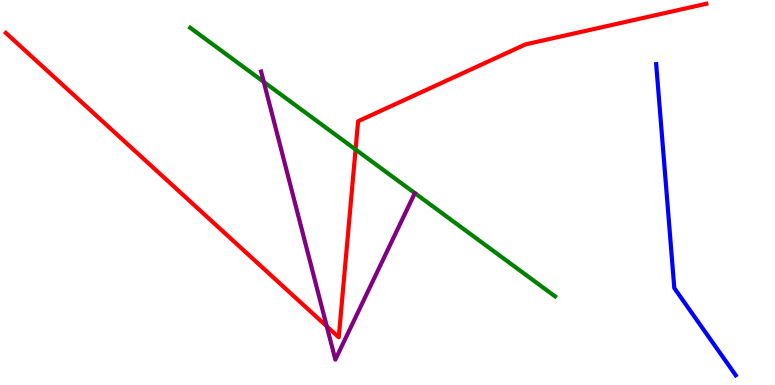[{'lines': ['blue', 'red'], 'intersections': []}, {'lines': ['green', 'red'], 'intersections': [{'x': 4.59, 'y': 6.12}]}, {'lines': ['purple', 'red'], 'intersections': [{'x': 4.22, 'y': 1.52}]}, {'lines': ['blue', 'green'], 'intersections': []}, {'lines': ['blue', 'purple'], 'intersections': []}, {'lines': ['green', 'purple'], 'intersections': [{'x': 3.4, 'y': 7.87}]}]